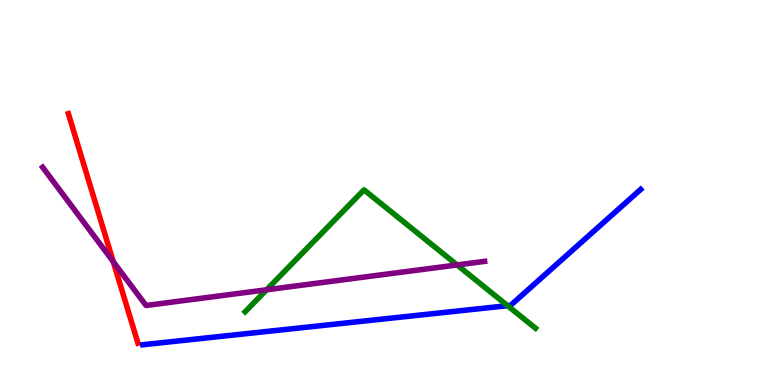[{'lines': ['blue', 'red'], 'intersections': []}, {'lines': ['green', 'red'], 'intersections': []}, {'lines': ['purple', 'red'], 'intersections': [{'x': 1.46, 'y': 3.2}]}, {'lines': ['blue', 'green'], 'intersections': [{'x': 6.55, 'y': 2.06}]}, {'lines': ['blue', 'purple'], 'intersections': []}, {'lines': ['green', 'purple'], 'intersections': [{'x': 3.44, 'y': 2.47}, {'x': 5.9, 'y': 3.12}]}]